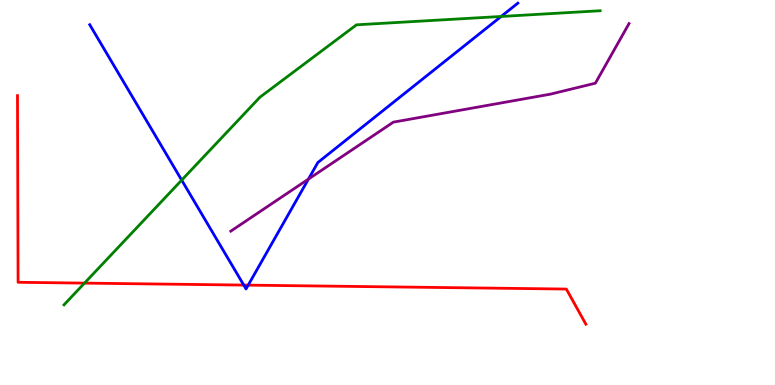[{'lines': ['blue', 'red'], 'intersections': [{'x': 3.15, 'y': 2.6}, {'x': 3.2, 'y': 2.59}]}, {'lines': ['green', 'red'], 'intersections': [{'x': 1.09, 'y': 2.65}]}, {'lines': ['purple', 'red'], 'intersections': []}, {'lines': ['blue', 'green'], 'intersections': [{'x': 2.34, 'y': 5.32}, {'x': 6.47, 'y': 9.57}]}, {'lines': ['blue', 'purple'], 'intersections': [{'x': 3.98, 'y': 5.35}]}, {'lines': ['green', 'purple'], 'intersections': []}]